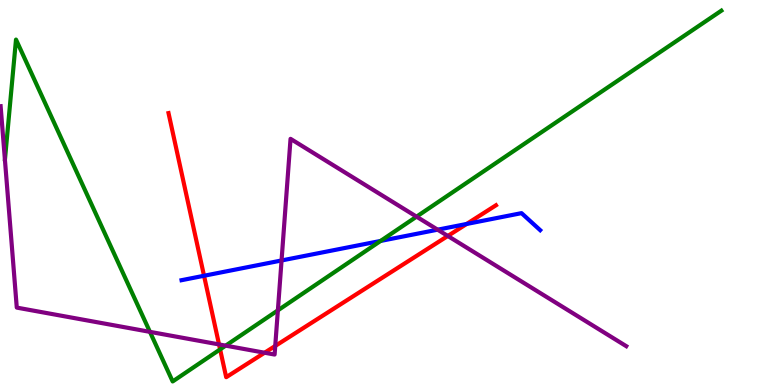[{'lines': ['blue', 'red'], 'intersections': [{'x': 2.63, 'y': 2.84}, {'x': 6.02, 'y': 4.18}]}, {'lines': ['green', 'red'], 'intersections': [{'x': 2.84, 'y': 0.925}]}, {'lines': ['purple', 'red'], 'intersections': [{'x': 2.83, 'y': 1.05}, {'x': 3.41, 'y': 0.838}, {'x': 3.55, 'y': 1.01}, {'x': 5.78, 'y': 3.87}]}, {'lines': ['blue', 'green'], 'intersections': [{'x': 4.91, 'y': 3.74}]}, {'lines': ['blue', 'purple'], 'intersections': [{'x': 3.63, 'y': 3.23}, {'x': 5.65, 'y': 4.03}]}, {'lines': ['green', 'purple'], 'intersections': [{'x': 1.93, 'y': 1.38}, {'x': 2.91, 'y': 1.02}, {'x': 3.59, 'y': 1.94}, {'x': 5.37, 'y': 4.37}]}]